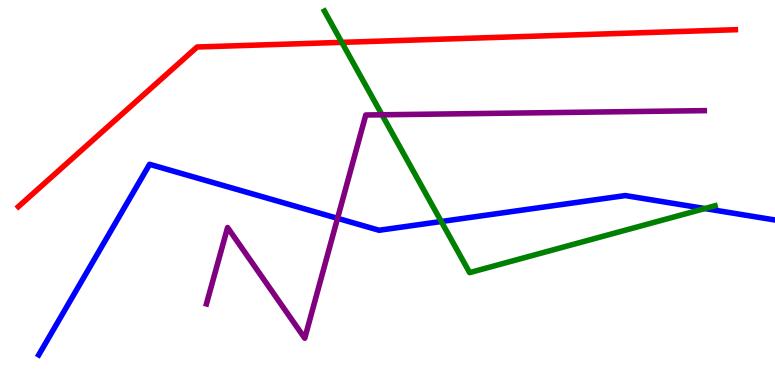[{'lines': ['blue', 'red'], 'intersections': []}, {'lines': ['green', 'red'], 'intersections': [{'x': 4.41, 'y': 8.9}]}, {'lines': ['purple', 'red'], 'intersections': []}, {'lines': ['blue', 'green'], 'intersections': [{'x': 5.69, 'y': 4.25}, {'x': 9.09, 'y': 4.58}]}, {'lines': ['blue', 'purple'], 'intersections': [{'x': 4.36, 'y': 4.33}]}, {'lines': ['green', 'purple'], 'intersections': [{'x': 4.93, 'y': 7.02}]}]